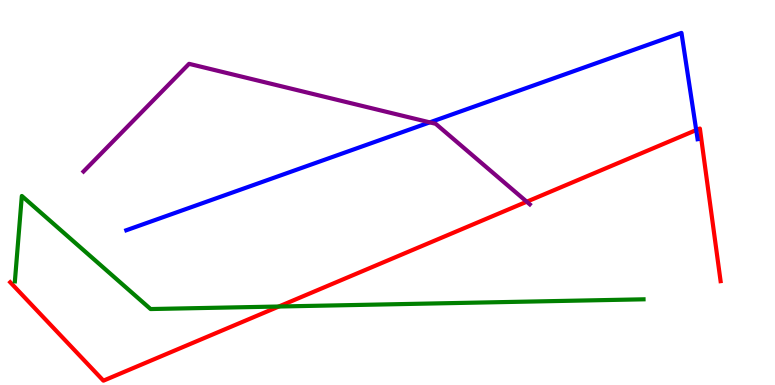[{'lines': ['blue', 'red'], 'intersections': [{'x': 8.98, 'y': 6.62}]}, {'lines': ['green', 'red'], 'intersections': [{'x': 3.6, 'y': 2.04}]}, {'lines': ['purple', 'red'], 'intersections': [{'x': 6.8, 'y': 4.76}]}, {'lines': ['blue', 'green'], 'intersections': []}, {'lines': ['blue', 'purple'], 'intersections': [{'x': 5.55, 'y': 6.82}]}, {'lines': ['green', 'purple'], 'intersections': []}]